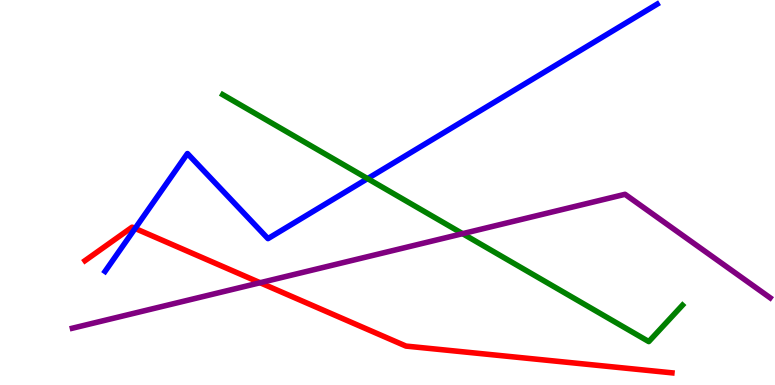[{'lines': ['blue', 'red'], 'intersections': [{'x': 1.74, 'y': 4.07}]}, {'lines': ['green', 'red'], 'intersections': []}, {'lines': ['purple', 'red'], 'intersections': [{'x': 3.36, 'y': 2.66}]}, {'lines': ['blue', 'green'], 'intersections': [{'x': 4.74, 'y': 5.36}]}, {'lines': ['blue', 'purple'], 'intersections': []}, {'lines': ['green', 'purple'], 'intersections': [{'x': 5.97, 'y': 3.93}]}]